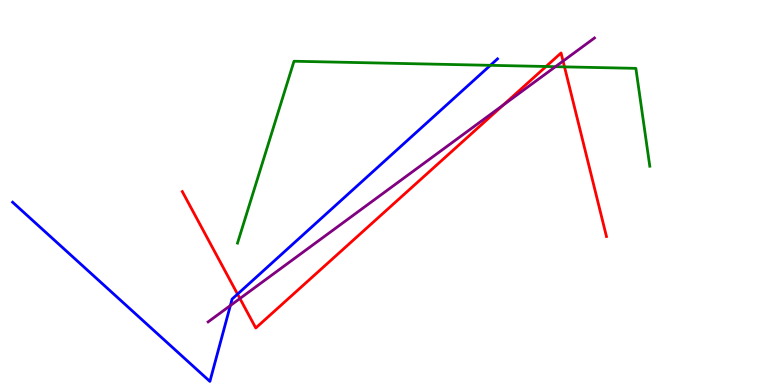[{'lines': ['blue', 'red'], 'intersections': [{'x': 3.07, 'y': 2.36}]}, {'lines': ['green', 'red'], 'intersections': [{'x': 7.05, 'y': 8.27}, {'x': 7.28, 'y': 8.26}]}, {'lines': ['purple', 'red'], 'intersections': [{'x': 3.1, 'y': 2.25}, {'x': 6.49, 'y': 7.27}, {'x': 7.27, 'y': 8.41}]}, {'lines': ['blue', 'green'], 'intersections': [{'x': 6.33, 'y': 8.3}]}, {'lines': ['blue', 'purple'], 'intersections': [{'x': 2.97, 'y': 2.06}]}, {'lines': ['green', 'purple'], 'intersections': [{'x': 7.17, 'y': 8.27}]}]